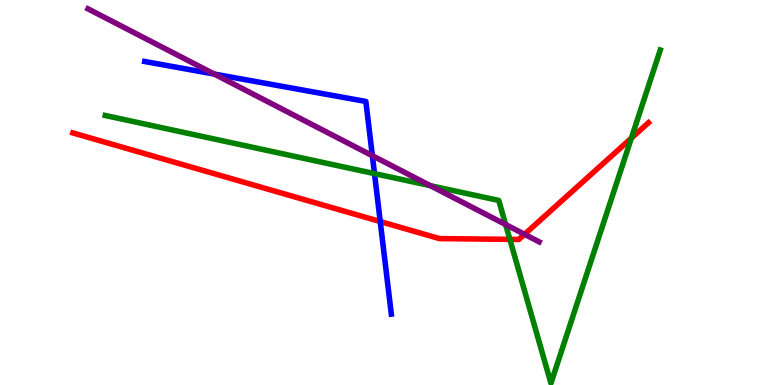[{'lines': ['blue', 'red'], 'intersections': [{'x': 4.91, 'y': 4.25}]}, {'lines': ['green', 'red'], 'intersections': [{'x': 6.58, 'y': 3.78}, {'x': 8.15, 'y': 6.41}]}, {'lines': ['purple', 'red'], 'intersections': [{'x': 6.77, 'y': 3.91}]}, {'lines': ['blue', 'green'], 'intersections': [{'x': 4.83, 'y': 5.49}]}, {'lines': ['blue', 'purple'], 'intersections': [{'x': 2.77, 'y': 8.08}, {'x': 4.8, 'y': 5.96}]}, {'lines': ['green', 'purple'], 'intersections': [{'x': 5.55, 'y': 5.18}, {'x': 6.52, 'y': 4.17}]}]